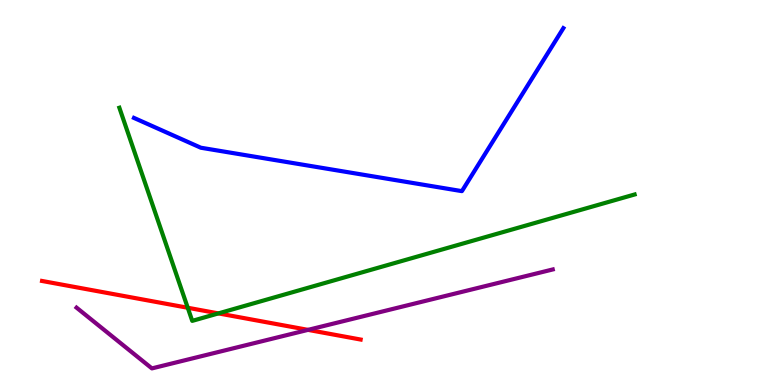[{'lines': ['blue', 'red'], 'intersections': []}, {'lines': ['green', 'red'], 'intersections': [{'x': 2.42, 'y': 2.01}, {'x': 2.82, 'y': 1.86}]}, {'lines': ['purple', 'red'], 'intersections': [{'x': 3.97, 'y': 1.43}]}, {'lines': ['blue', 'green'], 'intersections': []}, {'lines': ['blue', 'purple'], 'intersections': []}, {'lines': ['green', 'purple'], 'intersections': []}]